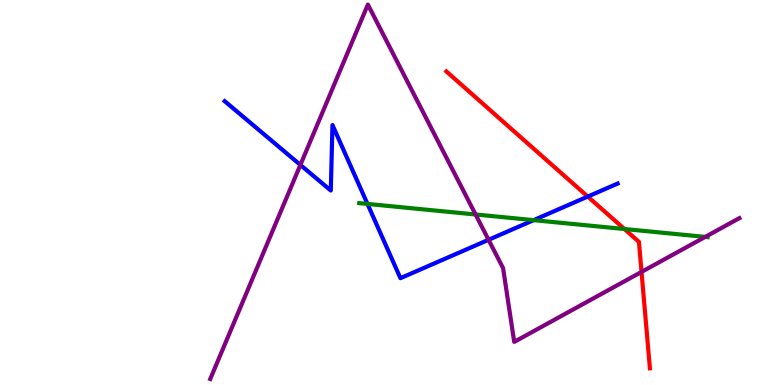[{'lines': ['blue', 'red'], 'intersections': [{'x': 7.58, 'y': 4.89}]}, {'lines': ['green', 'red'], 'intersections': [{'x': 8.06, 'y': 4.05}]}, {'lines': ['purple', 'red'], 'intersections': [{'x': 8.28, 'y': 2.94}]}, {'lines': ['blue', 'green'], 'intersections': [{'x': 4.74, 'y': 4.7}, {'x': 6.89, 'y': 4.28}]}, {'lines': ['blue', 'purple'], 'intersections': [{'x': 3.88, 'y': 5.72}, {'x': 6.3, 'y': 3.77}]}, {'lines': ['green', 'purple'], 'intersections': [{'x': 6.14, 'y': 4.43}, {'x': 9.1, 'y': 3.85}]}]